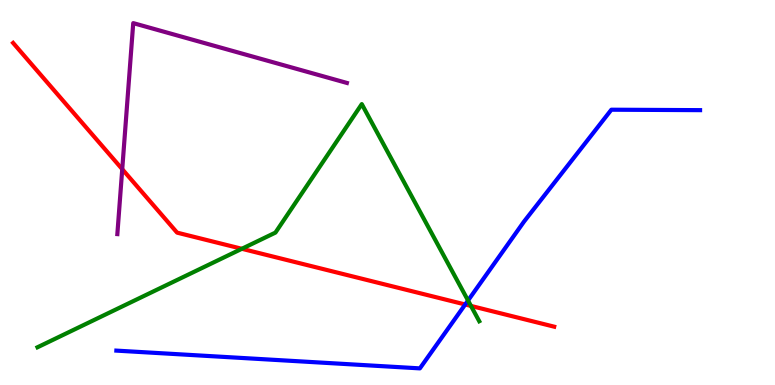[{'lines': ['blue', 'red'], 'intersections': [{'x': 6.0, 'y': 2.09}]}, {'lines': ['green', 'red'], 'intersections': [{'x': 3.12, 'y': 3.54}, {'x': 6.08, 'y': 2.05}]}, {'lines': ['purple', 'red'], 'intersections': [{'x': 1.58, 'y': 5.61}]}, {'lines': ['blue', 'green'], 'intersections': [{'x': 6.04, 'y': 2.19}]}, {'lines': ['blue', 'purple'], 'intersections': []}, {'lines': ['green', 'purple'], 'intersections': []}]